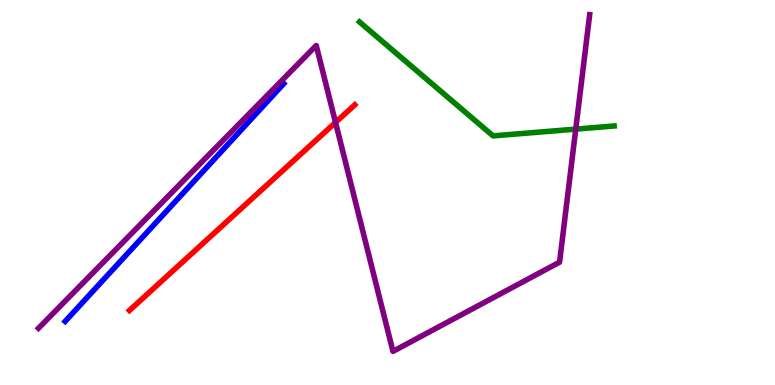[{'lines': ['blue', 'red'], 'intersections': []}, {'lines': ['green', 'red'], 'intersections': []}, {'lines': ['purple', 'red'], 'intersections': [{'x': 4.33, 'y': 6.82}]}, {'lines': ['blue', 'green'], 'intersections': []}, {'lines': ['blue', 'purple'], 'intersections': []}, {'lines': ['green', 'purple'], 'intersections': [{'x': 7.43, 'y': 6.65}]}]